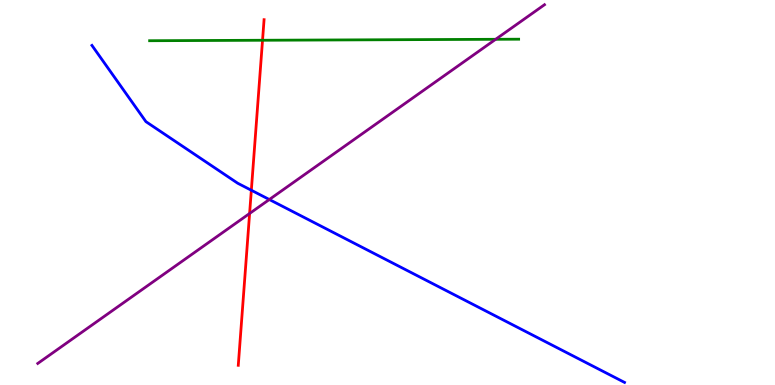[{'lines': ['blue', 'red'], 'intersections': [{'x': 3.24, 'y': 5.06}]}, {'lines': ['green', 'red'], 'intersections': [{'x': 3.39, 'y': 8.95}]}, {'lines': ['purple', 'red'], 'intersections': [{'x': 3.22, 'y': 4.46}]}, {'lines': ['blue', 'green'], 'intersections': []}, {'lines': ['blue', 'purple'], 'intersections': [{'x': 3.48, 'y': 4.82}]}, {'lines': ['green', 'purple'], 'intersections': [{'x': 6.4, 'y': 8.98}]}]